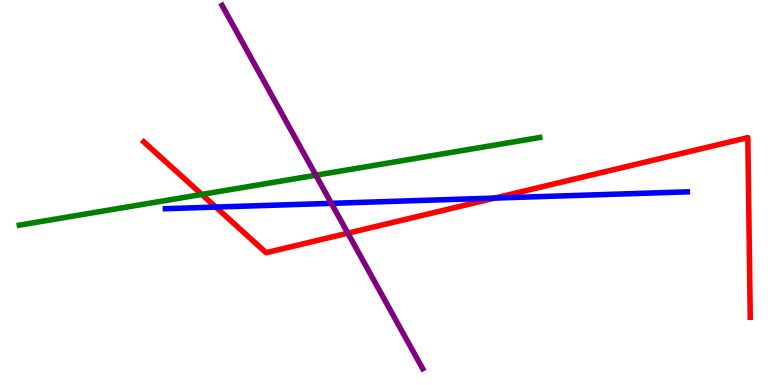[{'lines': ['blue', 'red'], 'intersections': [{'x': 2.78, 'y': 4.62}, {'x': 6.38, 'y': 4.86}]}, {'lines': ['green', 'red'], 'intersections': [{'x': 2.6, 'y': 4.95}]}, {'lines': ['purple', 'red'], 'intersections': [{'x': 4.49, 'y': 3.94}]}, {'lines': ['blue', 'green'], 'intersections': []}, {'lines': ['blue', 'purple'], 'intersections': [{'x': 4.28, 'y': 4.72}]}, {'lines': ['green', 'purple'], 'intersections': [{'x': 4.08, 'y': 5.45}]}]